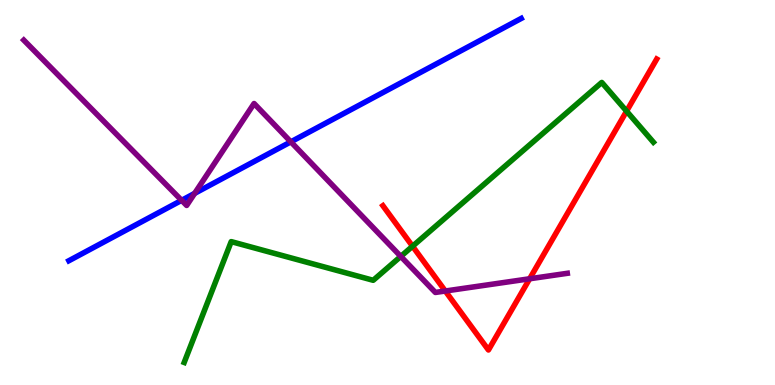[{'lines': ['blue', 'red'], 'intersections': []}, {'lines': ['green', 'red'], 'intersections': [{'x': 5.32, 'y': 3.6}, {'x': 8.08, 'y': 7.11}]}, {'lines': ['purple', 'red'], 'intersections': [{'x': 5.75, 'y': 2.44}, {'x': 6.83, 'y': 2.76}]}, {'lines': ['blue', 'green'], 'intersections': []}, {'lines': ['blue', 'purple'], 'intersections': [{'x': 2.34, 'y': 4.8}, {'x': 2.51, 'y': 4.98}, {'x': 3.75, 'y': 6.32}]}, {'lines': ['green', 'purple'], 'intersections': [{'x': 5.17, 'y': 3.34}]}]